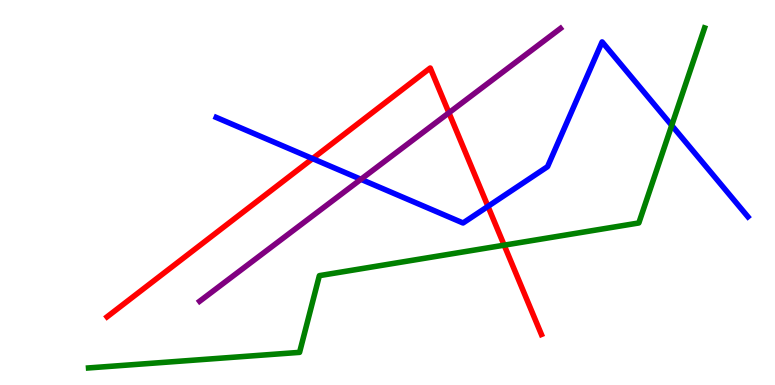[{'lines': ['blue', 'red'], 'intersections': [{'x': 4.03, 'y': 5.88}, {'x': 6.3, 'y': 4.64}]}, {'lines': ['green', 'red'], 'intersections': [{'x': 6.51, 'y': 3.63}]}, {'lines': ['purple', 'red'], 'intersections': [{'x': 5.79, 'y': 7.07}]}, {'lines': ['blue', 'green'], 'intersections': [{'x': 8.67, 'y': 6.74}]}, {'lines': ['blue', 'purple'], 'intersections': [{'x': 4.66, 'y': 5.34}]}, {'lines': ['green', 'purple'], 'intersections': []}]